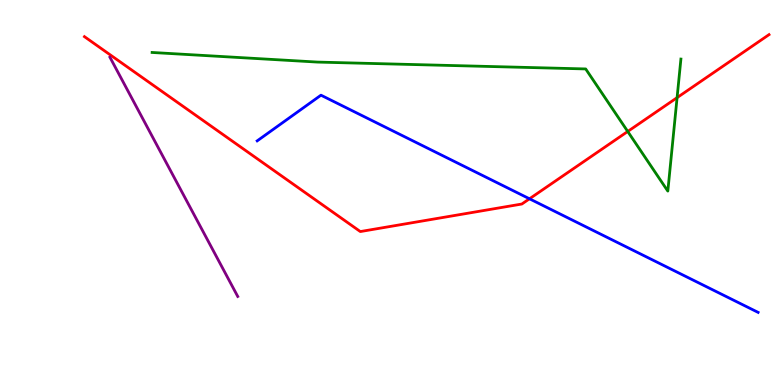[{'lines': ['blue', 'red'], 'intersections': [{'x': 6.83, 'y': 4.84}]}, {'lines': ['green', 'red'], 'intersections': [{'x': 8.1, 'y': 6.59}, {'x': 8.74, 'y': 7.46}]}, {'lines': ['purple', 'red'], 'intersections': []}, {'lines': ['blue', 'green'], 'intersections': []}, {'lines': ['blue', 'purple'], 'intersections': []}, {'lines': ['green', 'purple'], 'intersections': []}]